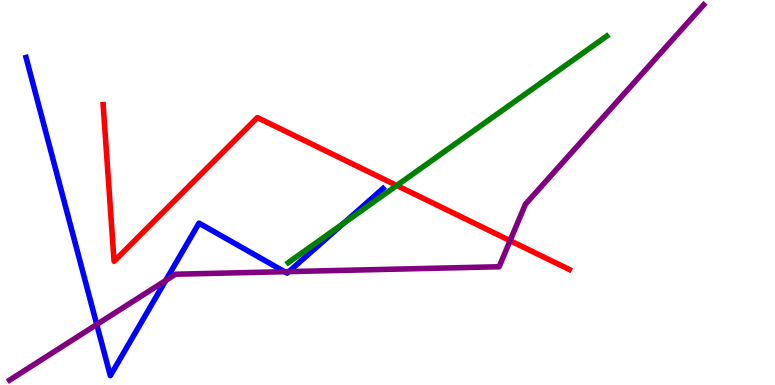[{'lines': ['blue', 'red'], 'intersections': []}, {'lines': ['green', 'red'], 'intersections': [{'x': 5.12, 'y': 5.18}]}, {'lines': ['purple', 'red'], 'intersections': [{'x': 6.58, 'y': 3.75}]}, {'lines': ['blue', 'green'], 'intersections': [{'x': 4.43, 'y': 4.2}]}, {'lines': ['blue', 'purple'], 'intersections': [{'x': 1.25, 'y': 1.57}, {'x': 2.14, 'y': 2.71}, {'x': 3.67, 'y': 2.94}, {'x': 3.73, 'y': 2.95}]}, {'lines': ['green', 'purple'], 'intersections': []}]